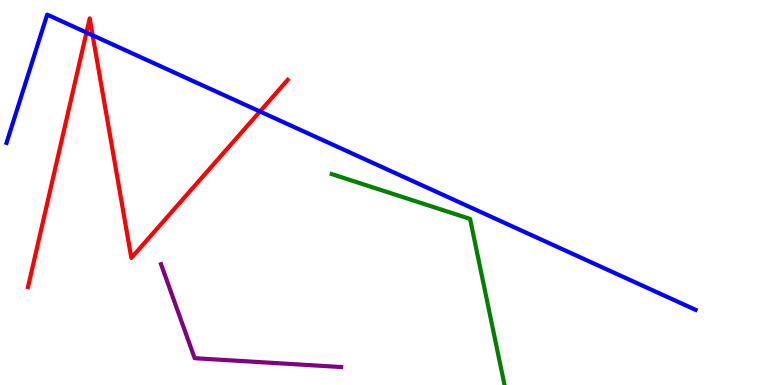[{'lines': ['blue', 'red'], 'intersections': [{'x': 1.12, 'y': 9.16}, {'x': 1.2, 'y': 9.08}, {'x': 3.35, 'y': 7.1}]}, {'lines': ['green', 'red'], 'intersections': []}, {'lines': ['purple', 'red'], 'intersections': []}, {'lines': ['blue', 'green'], 'intersections': []}, {'lines': ['blue', 'purple'], 'intersections': []}, {'lines': ['green', 'purple'], 'intersections': []}]